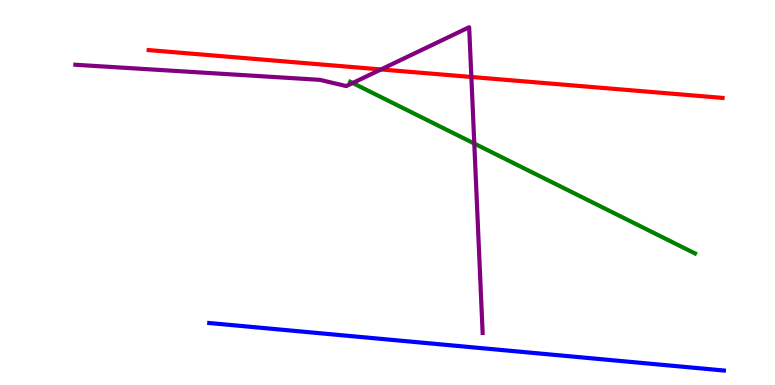[{'lines': ['blue', 'red'], 'intersections': []}, {'lines': ['green', 'red'], 'intersections': []}, {'lines': ['purple', 'red'], 'intersections': [{'x': 4.92, 'y': 8.2}, {'x': 6.08, 'y': 8.0}]}, {'lines': ['blue', 'green'], 'intersections': []}, {'lines': ['blue', 'purple'], 'intersections': []}, {'lines': ['green', 'purple'], 'intersections': [{'x': 4.55, 'y': 7.84}, {'x': 6.12, 'y': 6.27}]}]